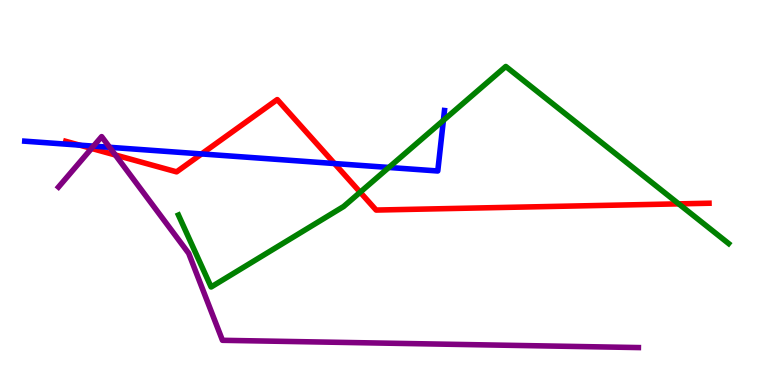[{'lines': ['blue', 'red'], 'intersections': [{'x': 1.03, 'y': 6.23}, {'x': 2.6, 'y': 6.0}, {'x': 4.32, 'y': 5.75}]}, {'lines': ['green', 'red'], 'intersections': [{'x': 4.65, 'y': 5.01}, {'x': 8.76, 'y': 4.71}]}, {'lines': ['purple', 'red'], 'intersections': [{'x': 1.18, 'y': 6.14}, {'x': 1.49, 'y': 5.97}]}, {'lines': ['blue', 'green'], 'intersections': [{'x': 5.02, 'y': 5.65}, {'x': 5.72, 'y': 6.87}]}, {'lines': ['blue', 'purple'], 'intersections': [{'x': 1.21, 'y': 6.2}, {'x': 1.41, 'y': 6.17}]}, {'lines': ['green', 'purple'], 'intersections': []}]